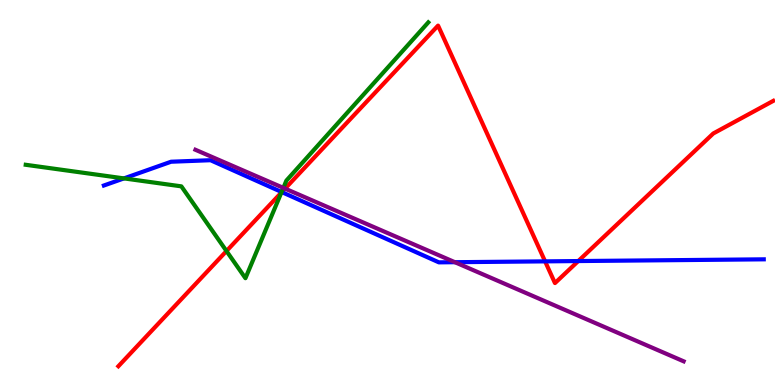[{'lines': ['blue', 'red'], 'intersections': [{'x': 3.64, 'y': 5.01}, {'x': 7.03, 'y': 3.21}, {'x': 7.46, 'y': 3.22}]}, {'lines': ['green', 'red'], 'intersections': [{'x': 2.92, 'y': 3.48}, {'x': 3.63, 'y': 5.0}]}, {'lines': ['purple', 'red'], 'intersections': [{'x': 3.68, 'y': 5.1}]}, {'lines': ['blue', 'green'], 'intersections': [{'x': 1.6, 'y': 5.37}, {'x': 3.63, 'y': 5.01}]}, {'lines': ['blue', 'purple'], 'intersections': [{'x': 5.87, 'y': 3.19}]}, {'lines': ['green', 'purple'], 'intersections': [{'x': 3.66, 'y': 5.12}]}]